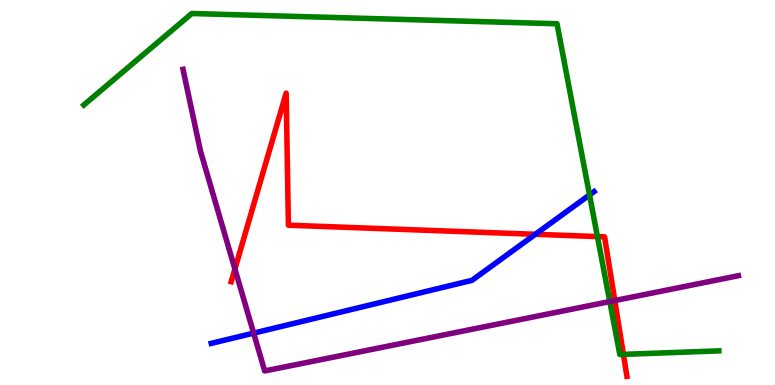[{'lines': ['blue', 'red'], 'intersections': [{'x': 6.91, 'y': 3.91}]}, {'lines': ['green', 'red'], 'intersections': [{'x': 7.71, 'y': 3.85}, {'x': 8.04, 'y': 0.795}]}, {'lines': ['purple', 'red'], 'intersections': [{'x': 3.03, 'y': 3.01}, {'x': 7.93, 'y': 2.19}]}, {'lines': ['blue', 'green'], 'intersections': [{'x': 7.61, 'y': 4.94}]}, {'lines': ['blue', 'purple'], 'intersections': [{'x': 3.27, 'y': 1.35}]}, {'lines': ['green', 'purple'], 'intersections': [{'x': 7.87, 'y': 2.17}]}]